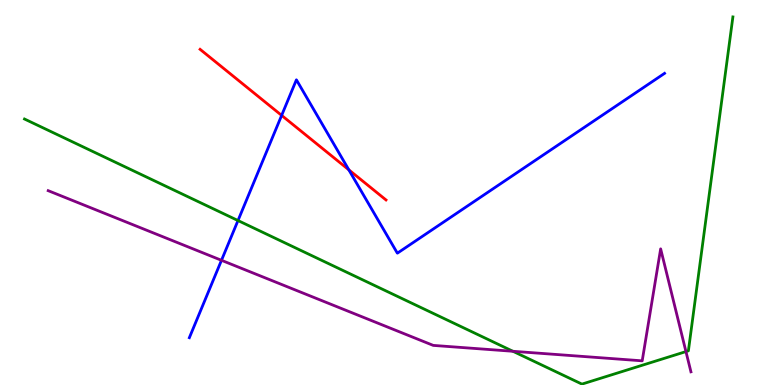[{'lines': ['blue', 'red'], 'intersections': [{'x': 3.63, 'y': 7.0}, {'x': 4.5, 'y': 5.59}]}, {'lines': ['green', 'red'], 'intersections': []}, {'lines': ['purple', 'red'], 'intersections': []}, {'lines': ['blue', 'green'], 'intersections': [{'x': 3.07, 'y': 4.27}]}, {'lines': ['blue', 'purple'], 'intersections': [{'x': 2.86, 'y': 3.24}]}, {'lines': ['green', 'purple'], 'intersections': [{'x': 6.62, 'y': 0.876}, {'x': 8.85, 'y': 0.868}]}]